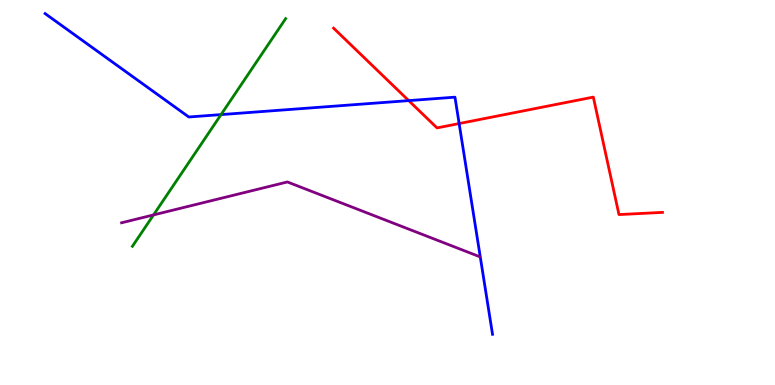[{'lines': ['blue', 'red'], 'intersections': [{'x': 5.27, 'y': 7.39}, {'x': 5.92, 'y': 6.79}]}, {'lines': ['green', 'red'], 'intersections': []}, {'lines': ['purple', 'red'], 'intersections': []}, {'lines': ['blue', 'green'], 'intersections': [{'x': 2.85, 'y': 7.02}]}, {'lines': ['blue', 'purple'], 'intersections': []}, {'lines': ['green', 'purple'], 'intersections': [{'x': 1.98, 'y': 4.42}]}]